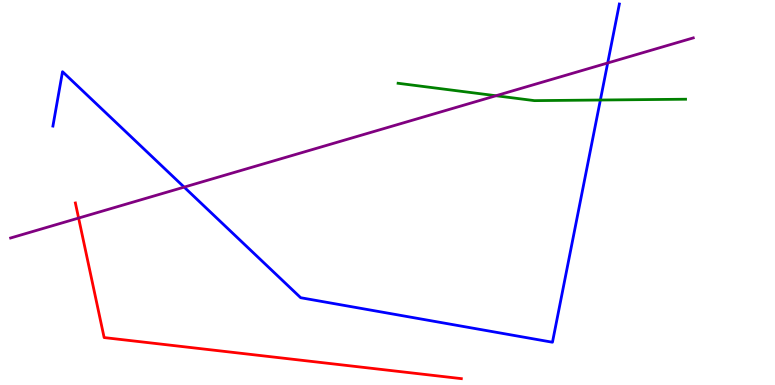[{'lines': ['blue', 'red'], 'intersections': []}, {'lines': ['green', 'red'], 'intersections': []}, {'lines': ['purple', 'red'], 'intersections': [{'x': 1.01, 'y': 4.34}]}, {'lines': ['blue', 'green'], 'intersections': [{'x': 7.75, 'y': 7.4}]}, {'lines': ['blue', 'purple'], 'intersections': [{'x': 2.38, 'y': 5.14}, {'x': 7.84, 'y': 8.36}]}, {'lines': ['green', 'purple'], 'intersections': [{'x': 6.4, 'y': 7.51}]}]